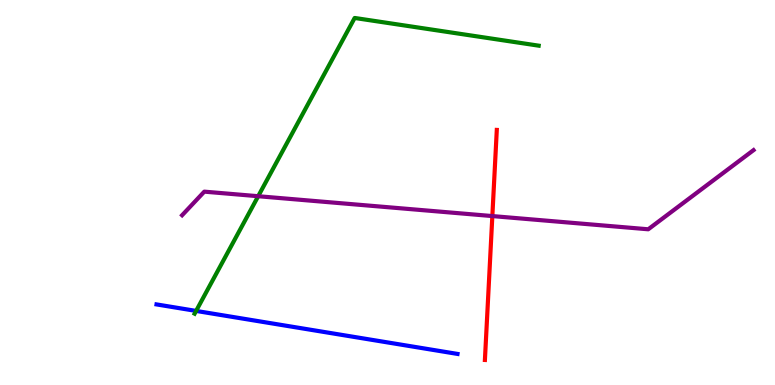[{'lines': ['blue', 'red'], 'intersections': []}, {'lines': ['green', 'red'], 'intersections': []}, {'lines': ['purple', 'red'], 'intersections': [{'x': 6.35, 'y': 4.39}]}, {'lines': ['blue', 'green'], 'intersections': [{'x': 2.53, 'y': 1.92}]}, {'lines': ['blue', 'purple'], 'intersections': []}, {'lines': ['green', 'purple'], 'intersections': [{'x': 3.33, 'y': 4.9}]}]